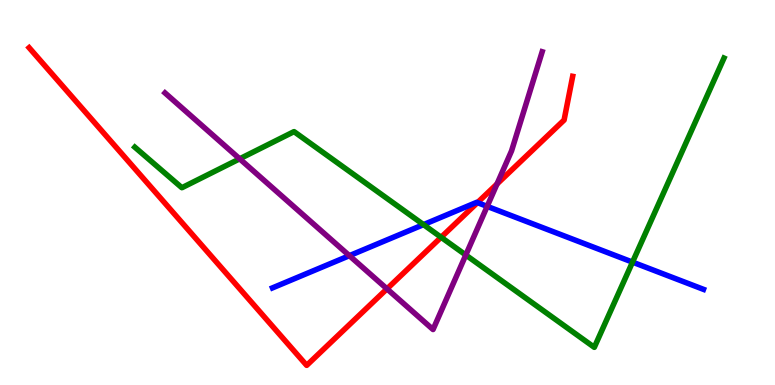[{'lines': ['blue', 'red'], 'intersections': [{'x': 6.16, 'y': 4.74}]}, {'lines': ['green', 'red'], 'intersections': [{'x': 5.69, 'y': 3.84}]}, {'lines': ['purple', 'red'], 'intersections': [{'x': 4.99, 'y': 2.5}, {'x': 6.41, 'y': 5.22}]}, {'lines': ['blue', 'green'], 'intersections': [{'x': 5.46, 'y': 4.17}, {'x': 8.16, 'y': 3.19}]}, {'lines': ['blue', 'purple'], 'intersections': [{'x': 4.51, 'y': 3.36}, {'x': 6.29, 'y': 4.64}]}, {'lines': ['green', 'purple'], 'intersections': [{'x': 3.09, 'y': 5.87}, {'x': 6.01, 'y': 3.38}]}]